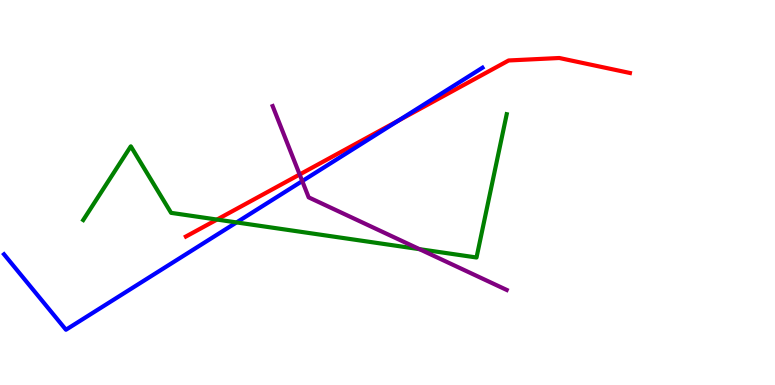[{'lines': ['blue', 'red'], 'intersections': [{'x': 5.14, 'y': 6.87}]}, {'lines': ['green', 'red'], 'intersections': [{'x': 2.8, 'y': 4.3}]}, {'lines': ['purple', 'red'], 'intersections': [{'x': 3.87, 'y': 5.47}]}, {'lines': ['blue', 'green'], 'intersections': [{'x': 3.05, 'y': 4.22}]}, {'lines': ['blue', 'purple'], 'intersections': [{'x': 3.9, 'y': 5.3}]}, {'lines': ['green', 'purple'], 'intersections': [{'x': 5.41, 'y': 3.53}]}]